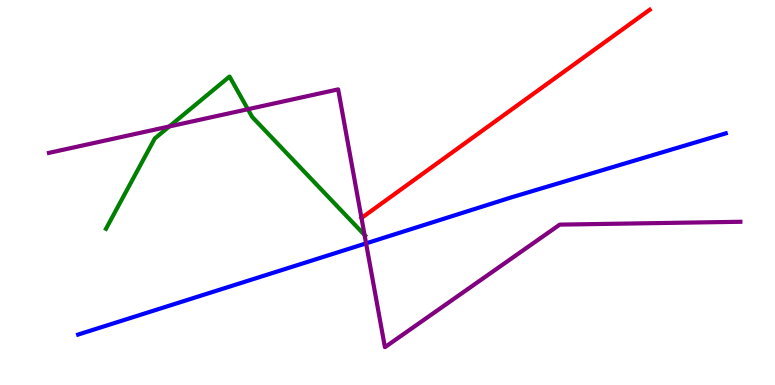[{'lines': ['blue', 'red'], 'intersections': []}, {'lines': ['green', 'red'], 'intersections': []}, {'lines': ['purple', 'red'], 'intersections': []}, {'lines': ['blue', 'green'], 'intersections': []}, {'lines': ['blue', 'purple'], 'intersections': [{'x': 4.72, 'y': 3.68}]}, {'lines': ['green', 'purple'], 'intersections': [{'x': 2.18, 'y': 6.72}, {'x': 3.2, 'y': 7.16}, {'x': 4.7, 'y': 3.9}]}]